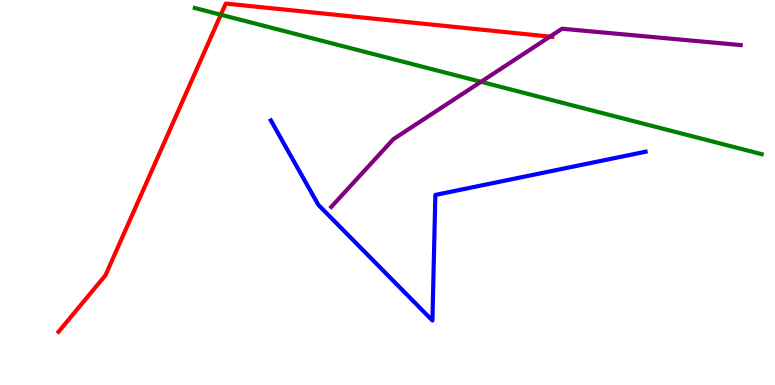[{'lines': ['blue', 'red'], 'intersections': []}, {'lines': ['green', 'red'], 'intersections': [{'x': 2.85, 'y': 9.62}]}, {'lines': ['purple', 'red'], 'intersections': [{'x': 7.1, 'y': 9.05}]}, {'lines': ['blue', 'green'], 'intersections': []}, {'lines': ['blue', 'purple'], 'intersections': []}, {'lines': ['green', 'purple'], 'intersections': [{'x': 6.21, 'y': 7.88}]}]